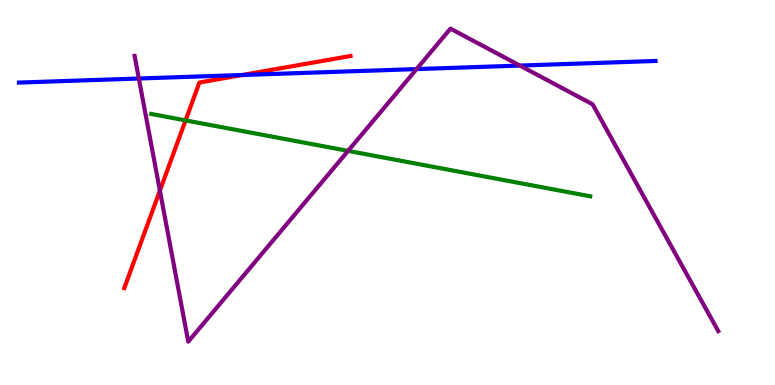[{'lines': ['blue', 'red'], 'intersections': [{'x': 3.13, 'y': 8.05}]}, {'lines': ['green', 'red'], 'intersections': [{'x': 2.39, 'y': 6.87}]}, {'lines': ['purple', 'red'], 'intersections': [{'x': 2.06, 'y': 5.05}]}, {'lines': ['blue', 'green'], 'intersections': []}, {'lines': ['blue', 'purple'], 'intersections': [{'x': 1.79, 'y': 7.96}, {'x': 5.38, 'y': 8.21}, {'x': 6.71, 'y': 8.3}]}, {'lines': ['green', 'purple'], 'intersections': [{'x': 4.49, 'y': 6.08}]}]